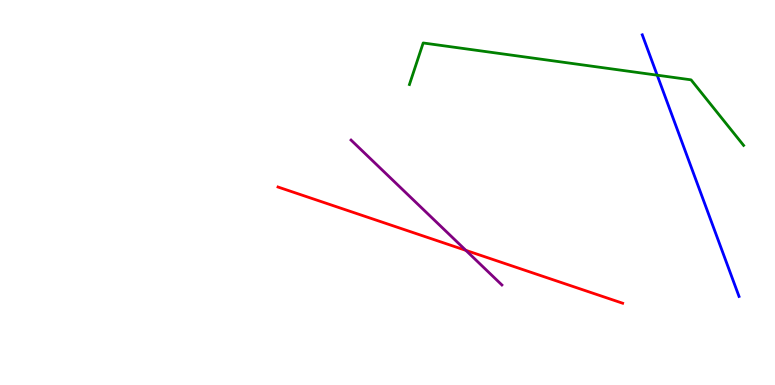[{'lines': ['blue', 'red'], 'intersections': []}, {'lines': ['green', 'red'], 'intersections': []}, {'lines': ['purple', 'red'], 'intersections': [{'x': 6.01, 'y': 3.5}]}, {'lines': ['blue', 'green'], 'intersections': [{'x': 8.48, 'y': 8.05}]}, {'lines': ['blue', 'purple'], 'intersections': []}, {'lines': ['green', 'purple'], 'intersections': []}]